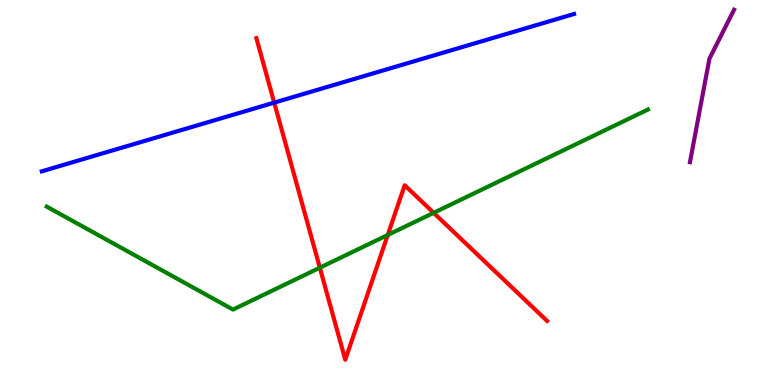[{'lines': ['blue', 'red'], 'intersections': [{'x': 3.54, 'y': 7.33}]}, {'lines': ['green', 'red'], 'intersections': [{'x': 4.13, 'y': 3.05}, {'x': 5.0, 'y': 3.9}, {'x': 5.6, 'y': 4.47}]}, {'lines': ['purple', 'red'], 'intersections': []}, {'lines': ['blue', 'green'], 'intersections': []}, {'lines': ['blue', 'purple'], 'intersections': []}, {'lines': ['green', 'purple'], 'intersections': []}]